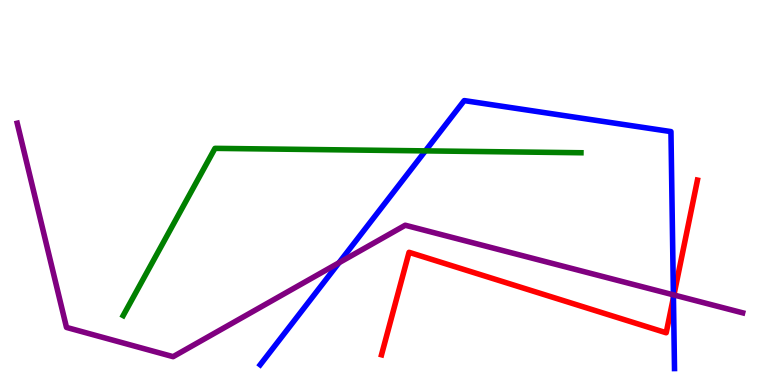[{'lines': ['blue', 'red'], 'intersections': [{'x': 8.69, 'y': 2.27}]}, {'lines': ['green', 'red'], 'intersections': []}, {'lines': ['purple', 'red'], 'intersections': [{'x': 8.7, 'y': 2.34}]}, {'lines': ['blue', 'green'], 'intersections': [{'x': 5.49, 'y': 6.08}]}, {'lines': ['blue', 'purple'], 'intersections': [{'x': 4.37, 'y': 3.17}, {'x': 8.69, 'y': 2.34}]}, {'lines': ['green', 'purple'], 'intersections': []}]